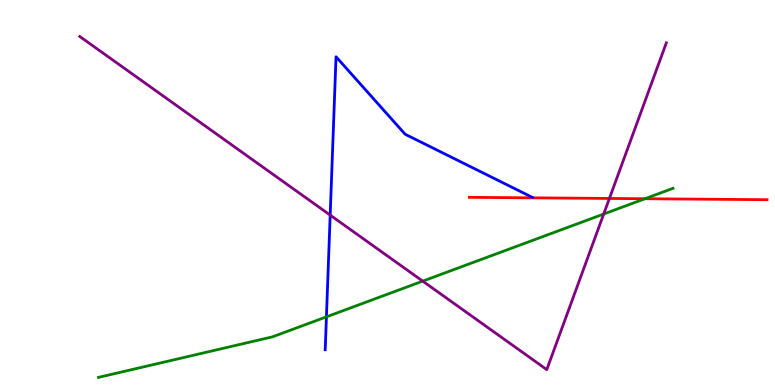[{'lines': ['blue', 'red'], 'intersections': []}, {'lines': ['green', 'red'], 'intersections': [{'x': 8.32, 'y': 4.84}]}, {'lines': ['purple', 'red'], 'intersections': [{'x': 7.86, 'y': 4.85}]}, {'lines': ['blue', 'green'], 'intersections': [{'x': 4.21, 'y': 1.77}]}, {'lines': ['blue', 'purple'], 'intersections': [{'x': 4.26, 'y': 4.41}]}, {'lines': ['green', 'purple'], 'intersections': [{'x': 5.45, 'y': 2.7}, {'x': 7.79, 'y': 4.44}]}]